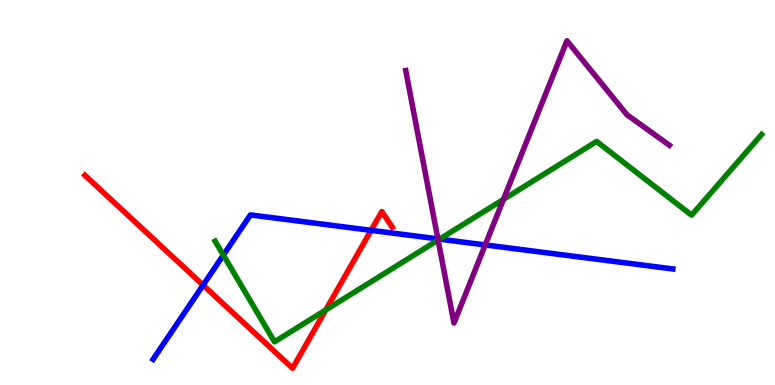[{'lines': ['blue', 'red'], 'intersections': [{'x': 2.62, 'y': 2.59}, {'x': 4.79, 'y': 4.02}]}, {'lines': ['green', 'red'], 'intersections': [{'x': 4.2, 'y': 1.95}]}, {'lines': ['purple', 'red'], 'intersections': []}, {'lines': ['blue', 'green'], 'intersections': [{'x': 2.88, 'y': 3.37}, {'x': 5.67, 'y': 3.79}]}, {'lines': ['blue', 'purple'], 'intersections': [{'x': 5.65, 'y': 3.8}, {'x': 6.26, 'y': 3.64}]}, {'lines': ['green', 'purple'], 'intersections': [{'x': 5.65, 'y': 3.76}, {'x': 6.5, 'y': 4.82}]}]